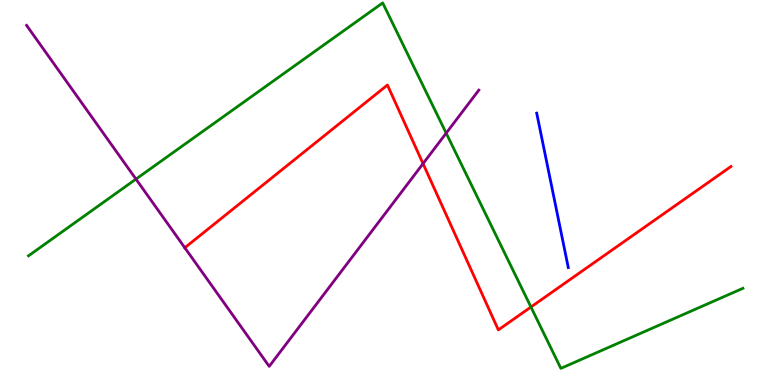[{'lines': ['blue', 'red'], 'intersections': []}, {'lines': ['green', 'red'], 'intersections': [{'x': 6.85, 'y': 2.03}]}, {'lines': ['purple', 'red'], 'intersections': [{'x': 2.38, 'y': 3.57}, {'x': 5.46, 'y': 5.75}]}, {'lines': ['blue', 'green'], 'intersections': []}, {'lines': ['blue', 'purple'], 'intersections': []}, {'lines': ['green', 'purple'], 'intersections': [{'x': 1.75, 'y': 5.35}, {'x': 5.76, 'y': 6.54}]}]